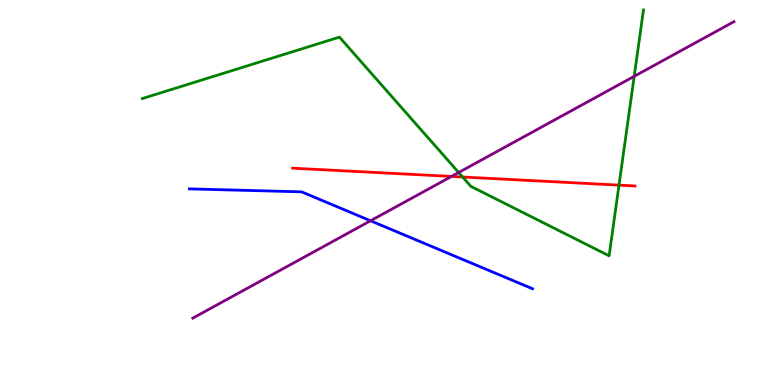[{'lines': ['blue', 'red'], 'intersections': []}, {'lines': ['green', 'red'], 'intersections': [{'x': 5.97, 'y': 5.4}, {'x': 7.99, 'y': 5.19}]}, {'lines': ['purple', 'red'], 'intersections': [{'x': 5.83, 'y': 5.42}]}, {'lines': ['blue', 'green'], 'intersections': []}, {'lines': ['blue', 'purple'], 'intersections': [{'x': 4.78, 'y': 4.27}]}, {'lines': ['green', 'purple'], 'intersections': [{'x': 5.92, 'y': 5.52}, {'x': 8.18, 'y': 8.02}]}]